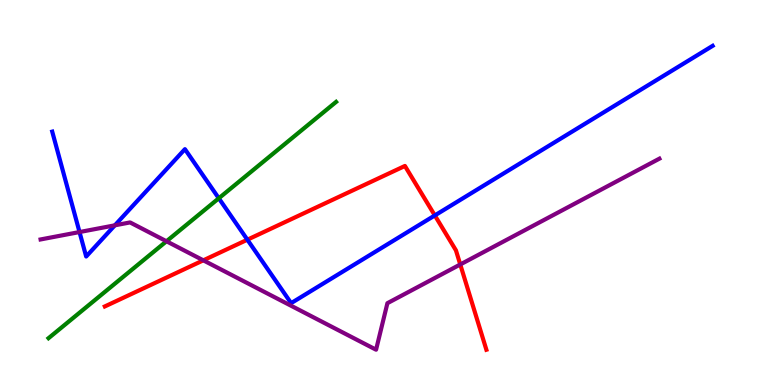[{'lines': ['blue', 'red'], 'intersections': [{'x': 3.19, 'y': 3.77}, {'x': 5.61, 'y': 4.4}]}, {'lines': ['green', 'red'], 'intersections': []}, {'lines': ['purple', 'red'], 'intersections': [{'x': 2.62, 'y': 3.24}, {'x': 5.94, 'y': 3.13}]}, {'lines': ['blue', 'green'], 'intersections': [{'x': 2.82, 'y': 4.85}]}, {'lines': ['blue', 'purple'], 'intersections': [{'x': 1.03, 'y': 3.97}, {'x': 1.48, 'y': 4.15}]}, {'lines': ['green', 'purple'], 'intersections': [{'x': 2.15, 'y': 3.73}]}]